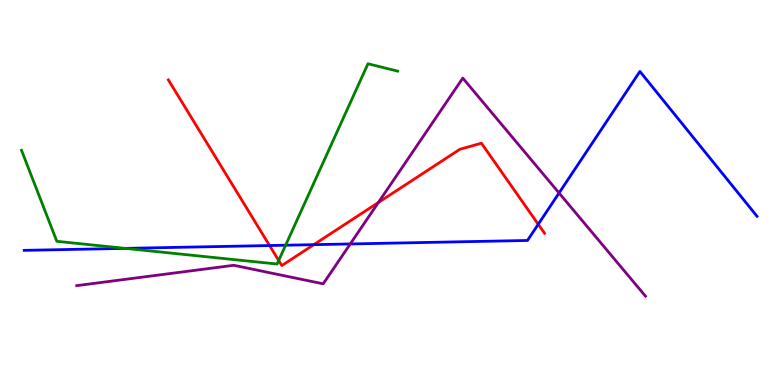[{'lines': ['blue', 'red'], 'intersections': [{'x': 3.48, 'y': 3.62}, {'x': 4.05, 'y': 3.65}, {'x': 6.95, 'y': 4.17}]}, {'lines': ['green', 'red'], 'intersections': [{'x': 3.6, 'y': 3.23}]}, {'lines': ['purple', 'red'], 'intersections': [{'x': 4.88, 'y': 4.74}]}, {'lines': ['blue', 'green'], 'intersections': [{'x': 1.62, 'y': 3.55}, {'x': 3.69, 'y': 3.63}]}, {'lines': ['blue', 'purple'], 'intersections': [{'x': 4.52, 'y': 3.66}, {'x': 7.21, 'y': 4.99}]}, {'lines': ['green', 'purple'], 'intersections': []}]